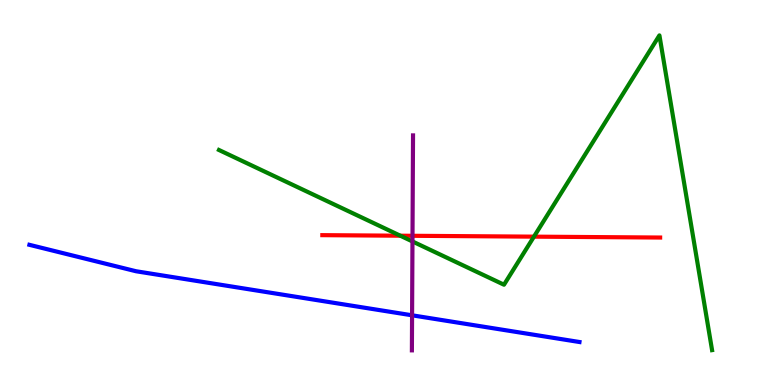[{'lines': ['blue', 'red'], 'intersections': []}, {'lines': ['green', 'red'], 'intersections': [{'x': 5.17, 'y': 3.88}, {'x': 6.89, 'y': 3.85}]}, {'lines': ['purple', 'red'], 'intersections': [{'x': 5.32, 'y': 3.88}]}, {'lines': ['blue', 'green'], 'intersections': []}, {'lines': ['blue', 'purple'], 'intersections': [{'x': 5.32, 'y': 1.81}]}, {'lines': ['green', 'purple'], 'intersections': [{'x': 5.32, 'y': 3.73}]}]